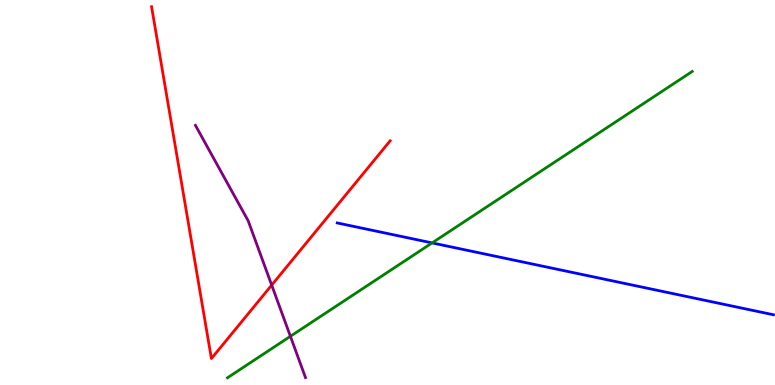[{'lines': ['blue', 'red'], 'intersections': []}, {'lines': ['green', 'red'], 'intersections': []}, {'lines': ['purple', 'red'], 'intersections': [{'x': 3.51, 'y': 2.59}]}, {'lines': ['blue', 'green'], 'intersections': [{'x': 5.58, 'y': 3.69}]}, {'lines': ['blue', 'purple'], 'intersections': []}, {'lines': ['green', 'purple'], 'intersections': [{'x': 3.75, 'y': 1.26}]}]